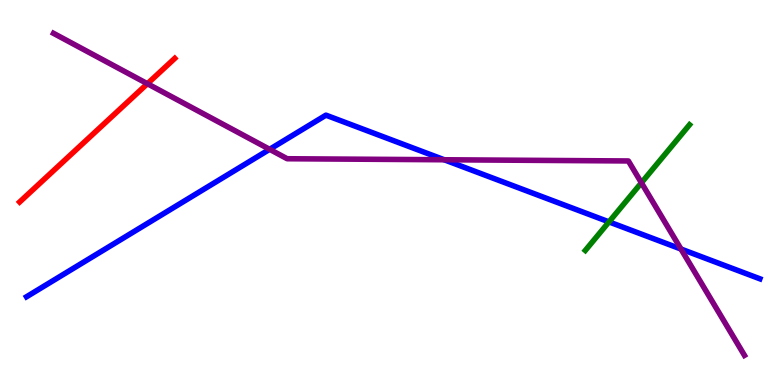[{'lines': ['blue', 'red'], 'intersections': []}, {'lines': ['green', 'red'], 'intersections': []}, {'lines': ['purple', 'red'], 'intersections': [{'x': 1.9, 'y': 7.83}]}, {'lines': ['blue', 'green'], 'intersections': [{'x': 7.86, 'y': 4.24}]}, {'lines': ['blue', 'purple'], 'intersections': [{'x': 3.48, 'y': 6.12}, {'x': 5.73, 'y': 5.85}, {'x': 8.79, 'y': 3.53}]}, {'lines': ['green', 'purple'], 'intersections': [{'x': 8.28, 'y': 5.25}]}]